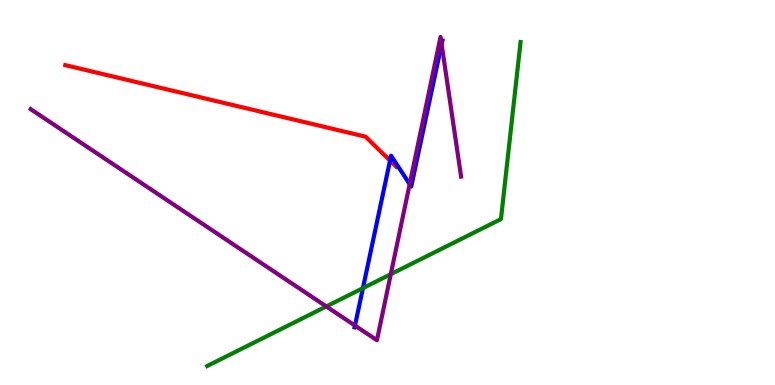[{'lines': ['blue', 'red'], 'intersections': [{'x': 5.03, 'y': 5.83}]}, {'lines': ['green', 'red'], 'intersections': []}, {'lines': ['purple', 'red'], 'intersections': []}, {'lines': ['blue', 'green'], 'intersections': [{'x': 4.68, 'y': 2.52}]}, {'lines': ['blue', 'purple'], 'intersections': [{'x': 4.58, 'y': 1.54}, {'x': 5.29, 'y': 5.22}, {'x': 5.7, 'y': 8.85}]}, {'lines': ['green', 'purple'], 'intersections': [{'x': 4.21, 'y': 2.04}, {'x': 5.04, 'y': 2.88}]}]